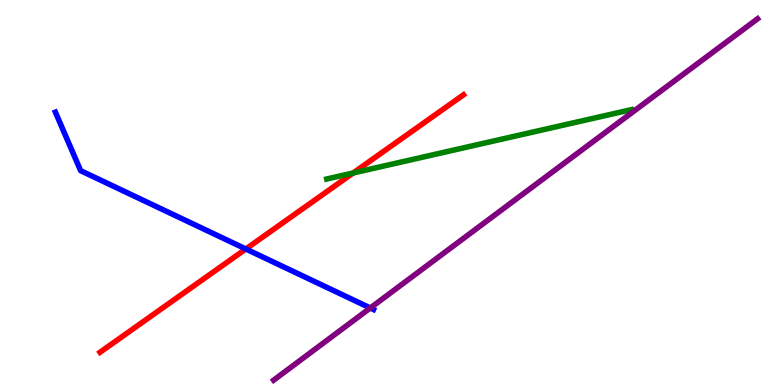[{'lines': ['blue', 'red'], 'intersections': [{'x': 3.17, 'y': 3.53}]}, {'lines': ['green', 'red'], 'intersections': [{'x': 4.56, 'y': 5.51}]}, {'lines': ['purple', 'red'], 'intersections': []}, {'lines': ['blue', 'green'], 'intersections': []}, {'lines': ['blue', 'purple'], 'intersections': [{'x': 4.78, 'y': 2.0}]}, {'lines': ['green', 'purple'], 'intersections': []}]